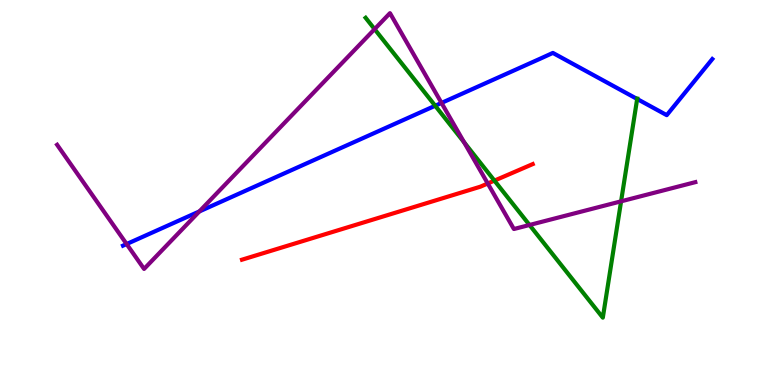[{'lines': ['blue', 'red'], 'intersections': []}, {'lines': ['green', 'red'], 'intersections': [{'x': 6.38, 'y': 5.31}]}, {'lines': ['purple', 'red'], 'intersections': [{'x': 6.29, 'y': 5.23}]}, {'lines': ['blue', 'green'], 'intersections': [{'x': 5.62, 'y': 7.25}, {'x': 8.22, 'y': 7.43}]}, {'lines': ['blue', 'purple'], 'intersections': [{'x': 1.63, 'y': 3.66}, {'x': 2.57, 'y': 4.51}, {'x': 5.7, 'y': 7.33}]}, {'lines': ['green', 'purple'], 'intersections': [{'x': 4.83, 'y': 9.24}, {'x': 5.99, 'y': 6.3}, {'x': 6.83, 'y': 4.16}, {'x': 8.01, 'y': 4.77}]}]